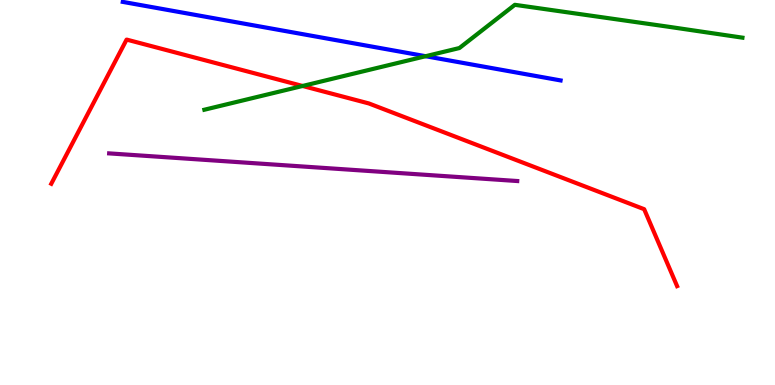[{'lines': ['blue', 'red'], 'intersections': []}, {'lines': ['green', 'red'], 'intersections': [{'x': 3.9, 'y': 7.77}]}, {'lines': ['purple', 'red'], 'intersections': []}, {'lines': ['blue', 'green'], 'intersections': [{'x': 5.49, 'y': 8.54}]}, {'lines': ['blue', 'purple'], 'intersections': []}, {'lines': ['green', 'purple'], 'intersections': []}]